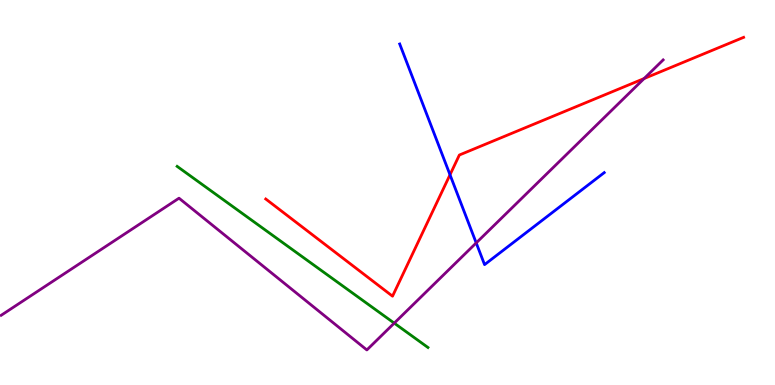[{'lines': ['blue', 'red'], 'intersections': [{'x': 5.81, 'y': 5.46}]}, {'lines': ['green', 'red'], 'intersections': []}, {'lines': ['purple', 'red'], 'intersections': [{'x': 8.31, 'y': 7.96}]}, {'lines': ['blue', 'green'], 'intersections': []}, {'lines': ['blue', 'purple'], 'intersections': [{'x': 6.14, 'y': 3.69}]}, {'lines': ['green', 'purple'], 'intersections': [{'x': 5.09, 'y': 1.61}]}]